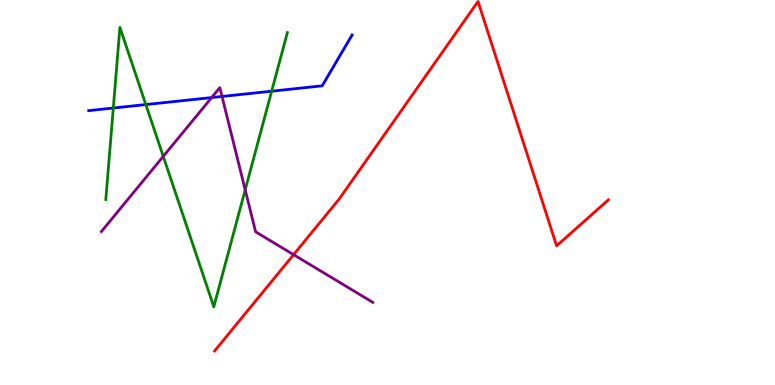[{'lines': ['blue', 'red'], 'intersections': []}, {'lines': ['green', 'red'], 'intersections': []}, {'lines': ['purple', 'red'], 'intersections': [{'x': 3.79, 'y': 3.39}]}, {'lines': ['blue', 'green'], 'intersections': [{'x': 1.46, 'y': 7.19}, {'x': 1.88, 'y': 7.28}, {'x': 3.51, 'y': 7.63}]}, {'lines': ['blue', 'purple'], 'intersections': [{'x': 2.73, 'y': 7.47}, {'x': 2.86, 'y': 7.49}]}, {'lines': ['green', 'purple'], 'intersections': [{'x': 2.11, 'y': 5.94}, {'x': 3.16, 'y': 5.07}]}]